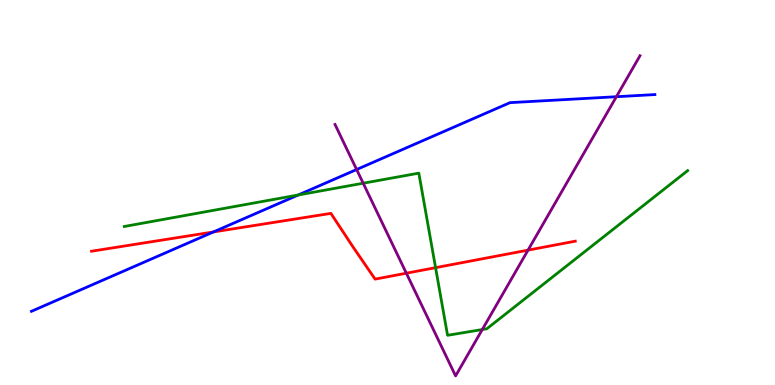[{'lines': ['blue', 'red'], 'intersections': [{'x': 2.75, 'y': 3.98}]}, {'lines': ['green', 'red'], 'intersections': [{'x': 5.62, 'y': 3.05}]}, {'lines': ['purple', 'red'], 'intersections': [{'x': 5.24, 'y': 2.9}, {'x': 6.81, 'y': 3.5}]}, {'lines': ['blue', 'green'], 'intersections': [{'x': 3.85, 'y': 4.94}]}, {'lines': ['blue', 'purple'], 'intersections': [{'x': 4.6, 'y': 5.6}, {'x': 7.95, 'y': 7.49}]}, {'lines': ['green', 'purple'], 'intersections': [{'x': 4.69, 'y': 5.24}, {'x': 6.22, 'y': 1.44}]}]